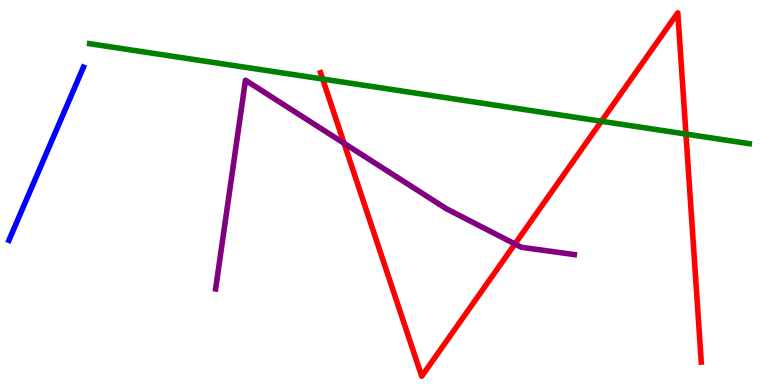[{'lines': ['blue', 'red'], 'intersections': []}, {'lines': ['green', 'red'], 'intersections': [{'x': 4.16, 'y': 7.95}, {'x': 7.76, 'y': 6.85}, {'x': 8.85, 'y': 6.52}]}, {'lines': ['purple', 'red'], 'intersections': [{'x': 4.44, 'y': 6.28}, {'x': 6.64, 'y': 3.66}]}, {'lines': ['blue', 'green'], 'intersections': []}, {'lines': ['blue', 'purple'], 'intersections': []}, {'lines': ['green', 'purple'], 'intersections': []}]